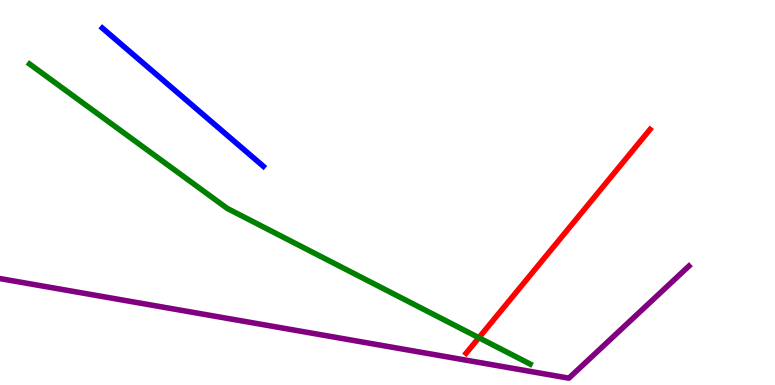[{'lines': ['blue', 'red'], 'intersections': []}, {'lines': ['green', 'red'], 'intersections': [{'x': 6.18, 'y': 1.23}]}, {'lines': ['purple', 'red'], 'intersections': []}, {'lines': ['blue', 'green'], 'intersections': []}, {'lines': ['blue', 'purple'], 'intersections': []}, {'lines': ['green', 'purple'], 'intersections': []}]